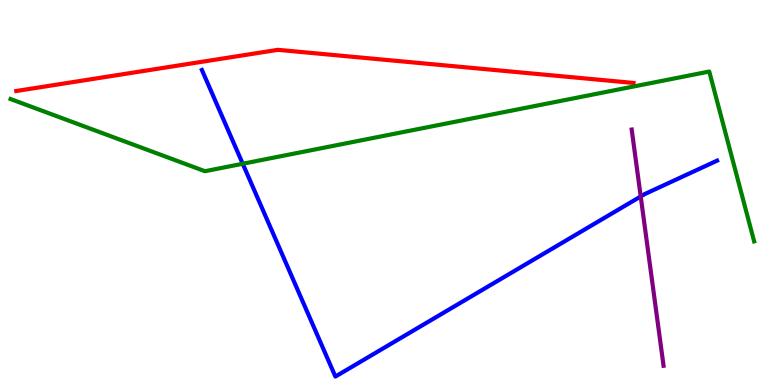[{'lines': ['blue', 'red'], 'intersections': []}, {'lines': ['green', 'red'], 'intersections': []}, {'lines': ['purple', 'red'], 'intersections': []}, {'lines': ['blue', 'green'], 'intersections': [{'x': 3.13, 'y': 5.75}]}, {'lines': ['blue', 'purple'], 'intersections': [{'x': 8.27, 'y': 4.9}]}, {'lines': ['green', 'purple'], 'intersections': []}]